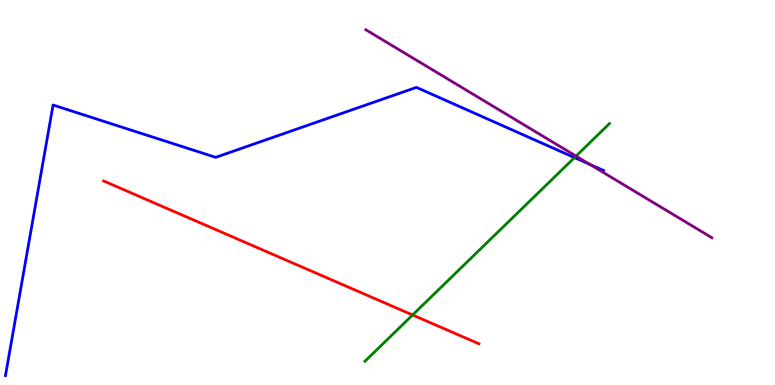[{'lines': ['blue', 'red'], 'intersections': []}, {'lines': ['green', 'red'], 'intersections': [{'x': 5.32, 'y': 1.82}]}, {'lines': ['purple', 'red'], 'intersections': []}, {'lines': ['blue', 'green'], 'intersections': [{'x': 7.41, 'y': 5.91}]}, {'lines': ['blue', 'purple'], 'intersections': [{'x': 7.61, 'y': 5.73}]}, {'lines': ['green', 'purple'], 'intersections': [{'x': 7.43, 'y': 5.95}]}]